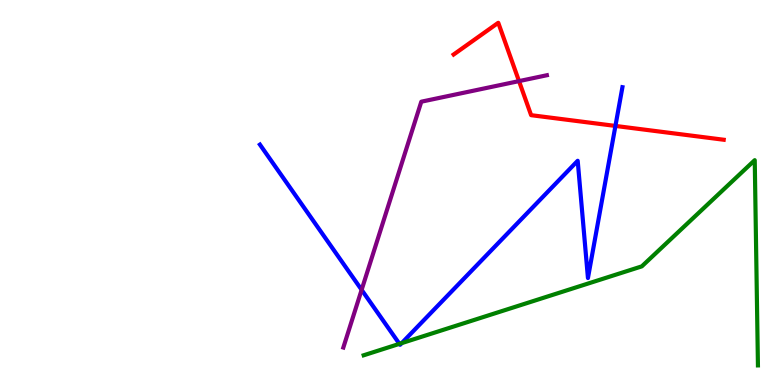[{'lines': ['blue', 'red'], 'intersections': [{'x': 7.94, 'y': 6.73}]}, {'lines': ['green', 'red'], 'intersections': []}, {'lines': ['purple', 'red'], 'intersections': [{'x': 6.7, 'y': 7.89}]}, {'lines': ['blue', 'green'], 'intersections': [{'x': 5.15, 'y': 1.07}, {'x': 5.18, 'y': 1.09}]}, {'lines': ['blue', 'purple'], 'intersections': [{'x': 4.67, 'y': 2.47}]}, {'lines': ['green', 'purple'], 'intersections': []}]